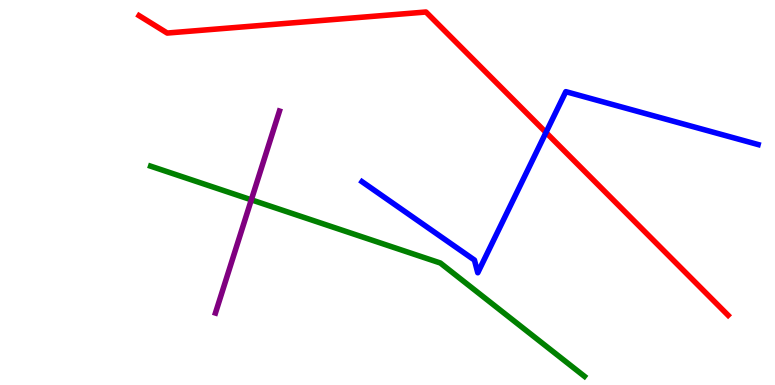[{'lines': ['blue', 'red'], 'intersections': [{'x': 7.04, 'y': 6.56}]}, {'lines': ['green', 'red'], 'intersections': []}, {'lines': ['purple', 'red'], 'intersections': []}, {'lines': ['blue', 'green'], 'intersections': []}, {'lines': ['blue', 'purple'], 'intersections': []}, {'lines': ['green', 'purple'], 'intersections': [{'x': 3.24, 'y': 4.81}]}]